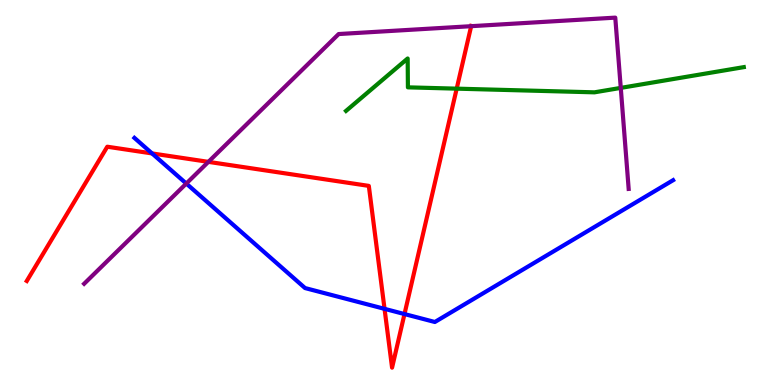[{'lines': ['blue', 'red'], 'intersections': [{'x': 1.96, 'y': 6.01}, {'x': 4.96, 'y': 1.98}, {'x': 5.22, 'y': 1.84}]}, {'lines': ['green', 'red'], 'intersections': [{'x': 5.89, 'y': 7.7}]}, {'lines': ['purple', 'red'], 'intersections': [{'x': 2.69, 'y': 5.8}, {'x': 6.08, 'y': 9.32}]}, {'lines': ['blue', 'green'], 'intersections': []}, {'lines': ['blue', 'purple'], 'intersections': [{'x': 2.4, 'y': 5.23}]}, {'lines': ['green', 'purple'], 'intersections': [{'x': 8.01, 'y': 7.72}]}]